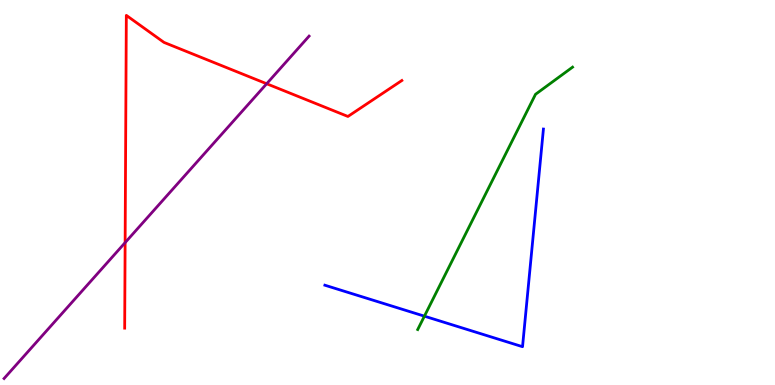[{'lines': ['blue', 'red'], 'intersections': []}, {'lines': ['green', 'red'], 'intersections': []}, {'lines': ['purple', 'red'], 'intersections': [{'x': 1.61, 'y': 3.7}, {'x': 3.44, 'y': 7.82}]}, {'lines': ['blue', 'green'], 'intersections': [{'x': 5.48, 'y': 1.79}]}, {'lines': ['blue', 'purple'], 'intersections': []}, {'lines': ['green', 'purple'], 'intersections': []}]